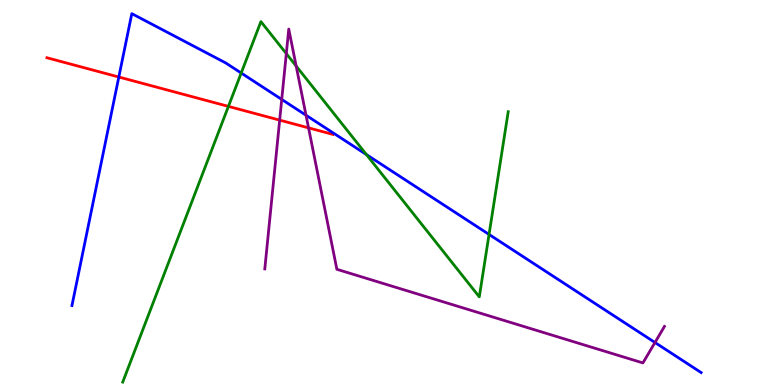[{'lines': ['blue', 'red'], 'intersections': [{'x': 1.53, 'y': 8.0}]}, {'lines': ['green', 'red'], 'intersections': [{'x': 2.95, 'y': 7.24}]}, {'lines': ['purple', 'red'], 'intersections': [{'x': 3.61, 'y': 6.88}, {'x': 3.98, 'y': 6.68}]}, {'lines': ['blue', 'green'], 'intersections': [{'x': 3.11, 'y': 8.1}, {'x': 4.73, 'y': 5.99}, {'x': 6.31, 'y': 3.91}]}, {'lines': ['blue', 'purple'], 'intersections': [{'x': 3.64, 'y': 7.42}, {'x': 3.95, 'y': 7.01}, {'x': 8.45, 'y': 1.1}]}, {'lines': ['green', 'purple'], 'intersections': [{'x': 3.69, 'y': 8.61}, {'x': 3.82, 'y': 8.28}]}]